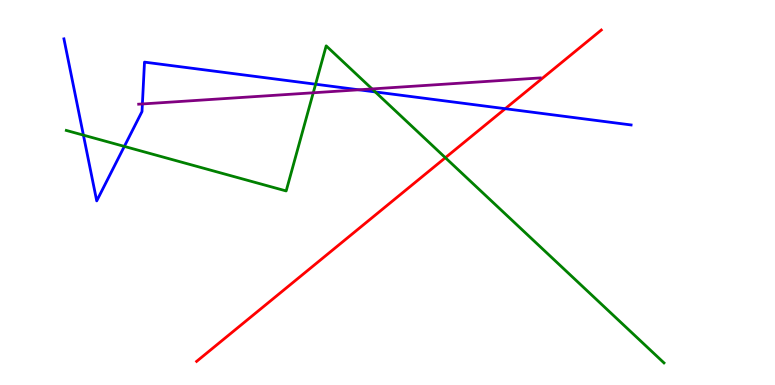[{'lines': ['blue', 'red'], 'intersections': [{'x': 6.52, 'y': 7.18}]}, {'lines': ['green', 'red'], 'intersections': [{'x': 5.75, 'y': 5.9}]}, {'lines': ['purple', 'red'], 'intersections': []}, {'lines': ['blue', 'green'], 'intersections': [{'x': 1.08, 'y': 6.49}, {'x': 1.6, 'y': 6.2}, {'x': 4.07, 'y': 7.81}, {'x': 4.84, 'y': 7.61}]}, {'lines': ['blue', 'purple'], 'intersections': [{'x': 1.84, 'y': 7.3}, {'x': 4.63, 'y': 7.67}]}, {'lines': ['green', 'purple'], 'intersections': [{'x': 4.04, 'y': 7.59}, {'x': 4.8, 'y': 7.69}]}]